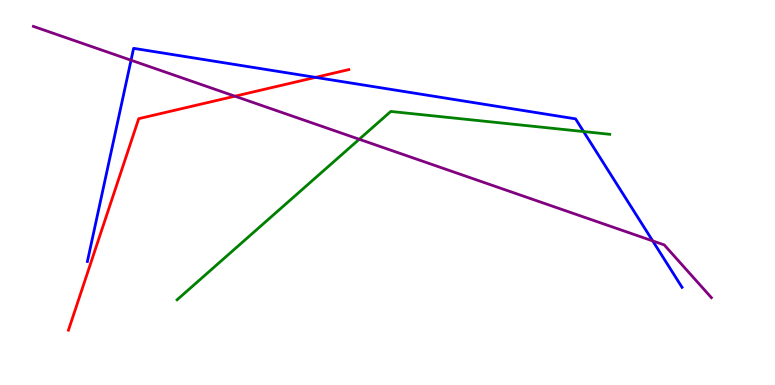[{'lines': ['blue', 'red'], 'intersections': [{'x': 4.07, 'y': 7.99}]}, {'lines': ['green', 'red'], 'intersections': []}, {'lines': ['purple', 'red'], 'intersections': [{'x': 3.03, 'y': 7.5}]}, {'lines': ['blue', 'green'], 'intersections': [{'x': 7.53, 'y': 6.58}]}, {'lines': ['blue', 'purple'], 'intersections': [{'x': 1.69, 'y': 8.44}, {'x': 8.42, 'y': 3.74}]}, {'lines': ['green', 'purple'], 'intersections': [{'x': 4.64, 'y': 6.38}]}]